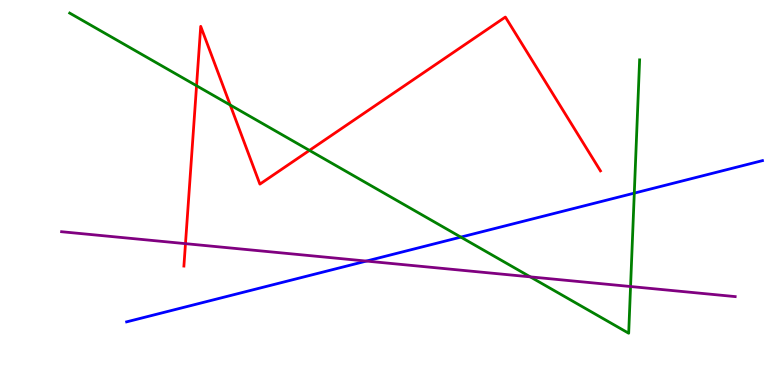[{'lines': ['blue', 'red'], 'intersections': []}, {'lines': ['green', 'red'], 'intersections': [{'x': 2.54, 'y': 7.77}, {'x': 2.97, 'y': 7.27}, {'x': 3.99, 'y': 6.09}]}, {'lines': ['purple', 'red'], 'intersections': [{'x': 2.39, 'y': 3.67}]}, {'lines': ['blue', 'green'], 'intersections': [{'x': 5.95, 'y': 3.84}, {'x': 8.18, 'y': 4.98}]}, {'lines': ['blue', 'purple'], 'intersections': [{'x': 4.73, 'y': 3.22}]}, {'lines': ['green', 'purple'], 'intersections': [{'x': 6.84, 'y': 2.81}, {'x': 8.14, 'y': 2.56}]}]